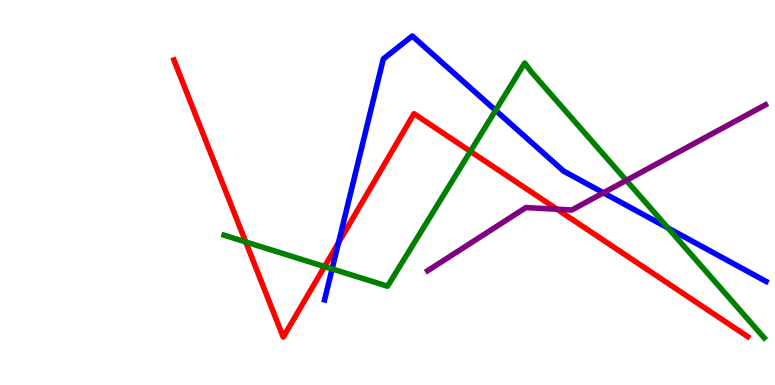[{'lines': ['blue', 'red'], 'intersections': [{'x': 4.37, 'y': 3.7}]}, {'lines': ['green', 'red'], 'intersections': [{'x': 3.17, 'y': 3.72}, {'x': 4.19, 'y': 3.08}, {'x': 6.07, 'y': 6.07}]}, {'lines': ['purple', 'red'], 'intersections': [{'x': 7.19, 'y': 4.57}]}, {'lines': ['blue', 'green'], 'intersections': [{'x': 4.29, 'y': 3.02}, {'x': 6.39, 'y': 7.13}, {'x': 8.62, 'y': 4.08}]}, {'lines': ['blue', 'purple'], 'intersections': [{'x': 7.79, 'y': 4.99}]}, {'lines': ['green', 'purple'], 'intersections': [{'x': 8.08, 'y': 5.31}]}]